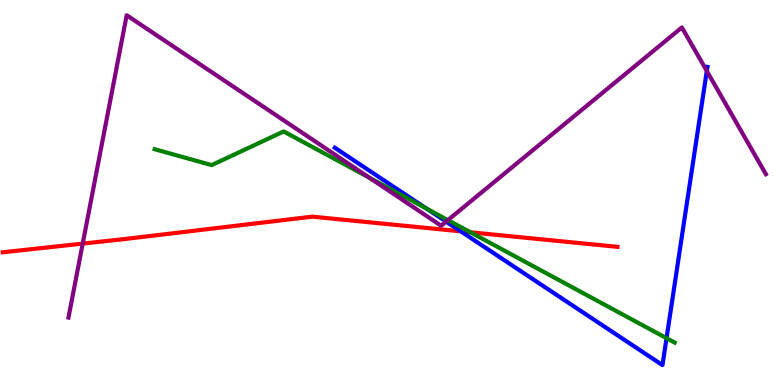[{'lines': ['blue', 'red'], 'intersections': [{'x': 5.95, 'y': 3.99}]}, {'lines': ['green', 'red'], 'intersections': [{'x': 6.07, 'y': 3.97}]}, {'lines': ['purple', 'red'], 'intersections': [{'x': 1.07, 'y': 3.67}]}, {'lines': ['blue', 'green'], 'intersections': [{'x': 5.5, 'y': 4.58}, {'x': 8.6, 'y': 1.22}]}, {'lines': ['blue', 'purple'], 'intersections': [{'x': 5.76, 'y': 4.24}, {'x': 9.12, 'y': 8.16}]}, {'lines': ['green', 'purple'], 'intersections': [{'x': 4.77, 'y': 5.38}, {'x': 5.78, 'y': 4.28}]}]